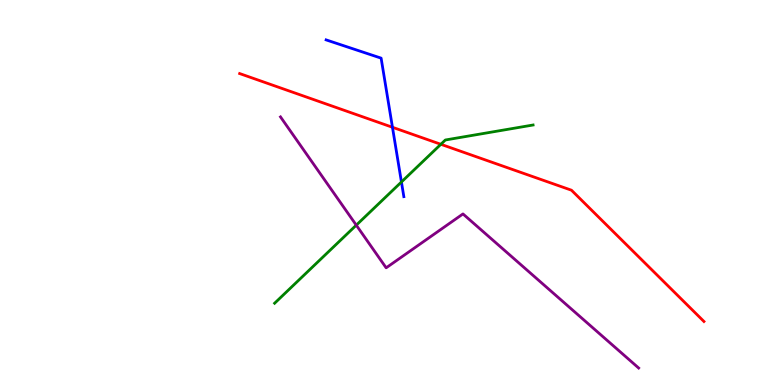[{'lines': ['blue', 'red'], 'intersections': [{'x': 5.06, 'y': 6.69}]}, {'lines': ['green', 'red'], 'intersections': [{'x': 5.69, 'y': 6.25}]}, {'lines': ['purple', 'red'], 'intersections': []}, {'lines': ['blue', 'green'], 'intersections': [{'x': 5.18, 'y': 5.27}]}, {'lines': ['blue', 'purple'], 'intersections': []}, {'lines': ['green', 'purple'], 'intersections': [{'x': 4.6, 'y': 4.15}]}]